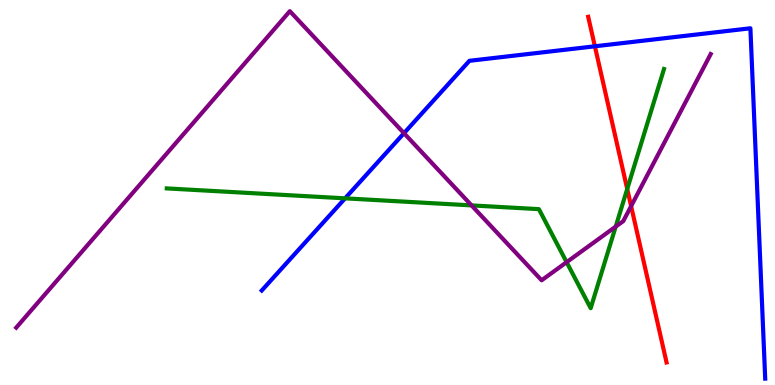[{'lines': ['blue', 'red'], 'intersections': [{'x': 7.68, 'y': 8.8}]}, {'lines': ['green', 'red'], 'intersections': [{'x': 8.09, 'y': 5.09}]}, {'lines': ['purple', 'red'], 'intersections': [{'x': 8.14, 'y': 4.65}]}, {'lines': ['blue', 'green'], 'intersections': [{'x': 4.45, 'y': 4.85}]}, {'lines': ['blue', 'purple'], 'intersections': [{'x': 5.21, 'y': 6.54}]}, {'lines': ['green', 'purple'], 'intersections': [{'x': 6.08, 'y': 4.67}, {'x': 7.31, 'y': 3.19}, {'x': 7.94, 'y': 4.11}]}]